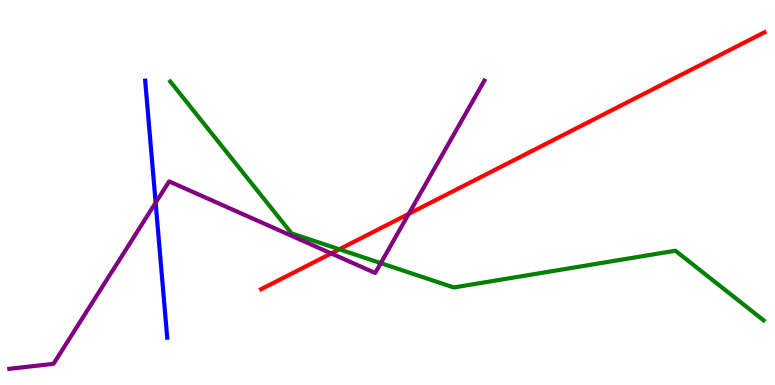[{'lines': ['blue', 'red'], 'intersections': []}, {'lines': ['green', 'red'], 'intersections': [{'x': 4.38, 'y': 3.52}]}, {'lines': ['purple', 'red'], 'intersections': [{'x': 4.27, 'y': 3.42}, {'x': 5.27, 'y': 4.44}]}, {'lines': ['blue', 'green'], 'intersections': []}, {'lines': ['blue', 'purple'], 'intersections': [{'x': 2.01, 'y': 4.73}]}, {'lines': ['green', 'purple'], 'intersections': [{'x': 4.91, 'y': 3.17}]}]